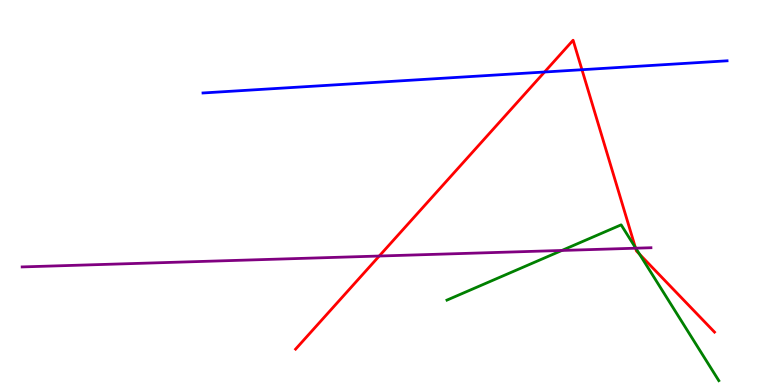[{'lines': ['blue', 'red'], 'intersections': [{'x': 7.03, 'y': 8.13}, {'x': 7.51, 'y': 8.19}]}, {'lines': ['green', 'red'], 'intersections': [{'x': 8.2, 'y': 3.57}, {'x': 8.25, 'y': 3.4}]}, {'lines': ['purple', 'red'], 'intersections': [{'x': 4.89, 'y': 3.35}, {'x': 8.2, 'y': 3.55}]}, {'lines': ['blue', 'green'], 'intersections': []}, {'lines': ['blue', 'purple'], 'intersections': []}, {'lines': ['green', 'purple'], 'intersections': [{'x': 7.25, 'y': 3.49}, {'x': 8.2, 'y': 3.55}]}]